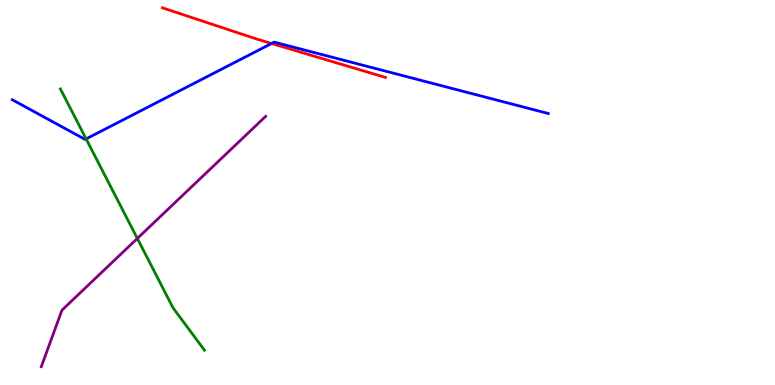[{'lines': ['blue', 'red'], 'intersections': [{'x': 3.5, 'y': 8.87}]}, {'lines': ['green', 'red'], 'intersections': []}, {'lines': ['purple', 'red'], 'intersections': []}, {'lines': ['blue', 'green'], 'intersections': [{'x': 1.11, 'y': 6.39}]}, {'lines': ['blue', 'purple'], 'intersections': []}, {'lines': ['green', 'purple'], 'intersections': [{'x': 1.77, 'y': 3.81}]}]